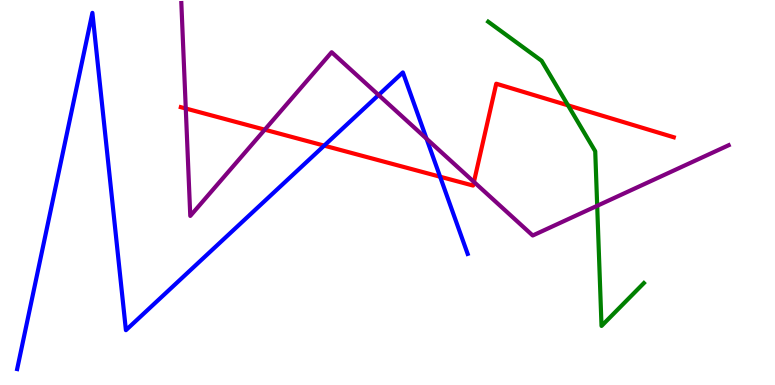[{'lines': ['blue', 'red'], 'intersections': [{'x': 4.18, 'y': 6.22}, {'x': 5.68, 'y': 5.41}]}, {'lines': ['green', 'red'], 'intersections': [{'x': 7.33, 'y': 7.26}]}, {'lines': ['purple', 'red'], 'intersections': [{'x': 2.4, 'y': 7.18}, {'x': 3.42, 'y': 6.63}, {'x': 6.12, 'y': 5.28}]}, {'lines': ['blue', 'green'], 'intersections': []}, {'lines': ['blue', 'purple'], 'intersections': [{'x': 4.88, 'y': 7.53}, {'x': 5.5, 'y': 6.4}]}, {'lines': ['green', 'purple'], 'intersections': [{'x': 7.71, 'y': 4.65}]}]